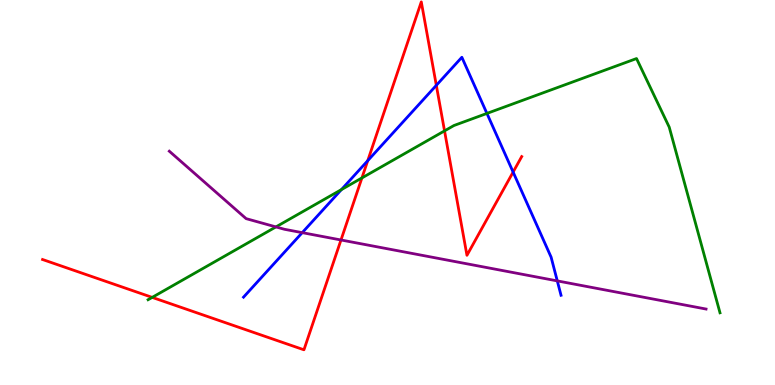[{'lines': ['blue', 'red'], 'intersections': [{'x': 4.74, 'y': 5.83}, {'x': 5.63, 'y': 7.78}, {'x': 6.62, 'y': 5.53}]}, {'lines': ['green', 'red'], 'intersections': [{'x': 1.96, 'y': 2.28}, {'x': 4.67, 'y': 5.38}, {'x': 5.74, 'y': 6.6}]}, {'lines': ['purple', 'red'], 'intersections': [{'x': 4.4, 'y': 3.77}]}, {'lines': ['blue', 'green'], 'intersections': [{'x': 4.41, 'y': 5.07}, {'x': 6.28, 'y': 7.05}]}, {'lines': ['blue', 'purple'], 'intersections': [{'x': 3.9, 'y': 3.96}, {'x': 7.19, 'y': 2.7}]}, {'lines': ['green', 'purple'], 'intersections': [{'x': 3.56, 'y': 4.11}]}]